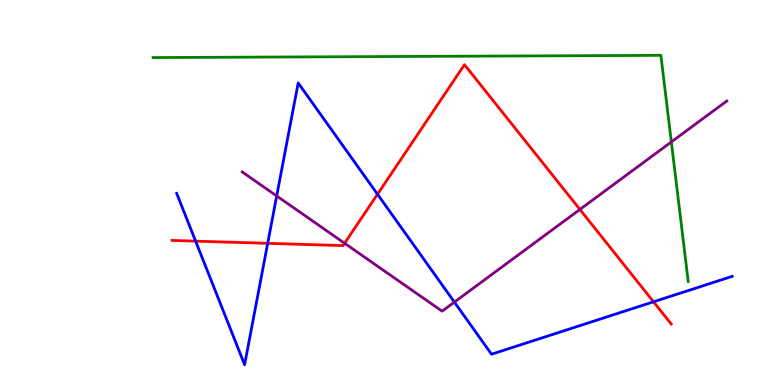[{'lines': ['blue', 'red'], 'intersections': [{'x': 2.52, 'y': 3.74}, {'x': 3.45, 'y': 3.68}, {'x': 4.87, 'y': 4.95}, {'x': 8.43, 'y': 2.16}]}, {'lines': ['green', 'red'], 'intersections': []}, {'lines': ['purple', 'red'], 'intersections': [{'x': 4.45, 'y': 3.68}, {'x': 7.48, 'y': 4.56}]}, {'lines': ['blue', 'green'], 'intersections': []}, {'lines': ['blue', 'purple'], 'intersections': [{'x': 3.57, 'y': 4.91}, {'x': 5.86, 'y': 2.15}]}, {'lines': ['green', 'purple'], 'intersections': [{'x': 8.66, 'y': 6.31}]}]